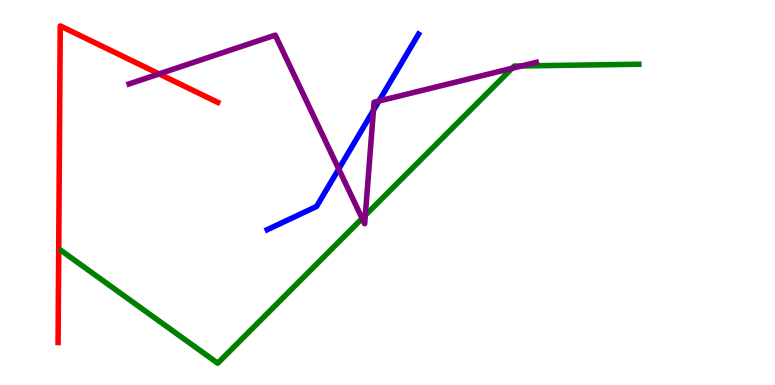[{'lines': ['blue', 'red'], 'intersections': []}, {'lines': ['green', 'red'], 'intersections': []}, {'lines': ['purple', 'red'], 'intersections': [{'x': 2.05, 'y': 8.08}]}, {'lines': ['blue', 'green'], 'intersections': []}, {'lines': ['blue', 'purple'], 'intersections': [{'x': 4.37, 'y': 5.61}, {'x': 4.82, 'y': 7.13}, {'x': 4.89, 'y': 7.38}]}, {'lines': ['green', 'purple'], 'intersections': [{'x': 4.67, 'y': 4.33}, {'x': 4.71, 'y': 4.41}, {'x': 6.61, 'y': 8.23}, {'x': 6.73, 'y': 8.29}]}]